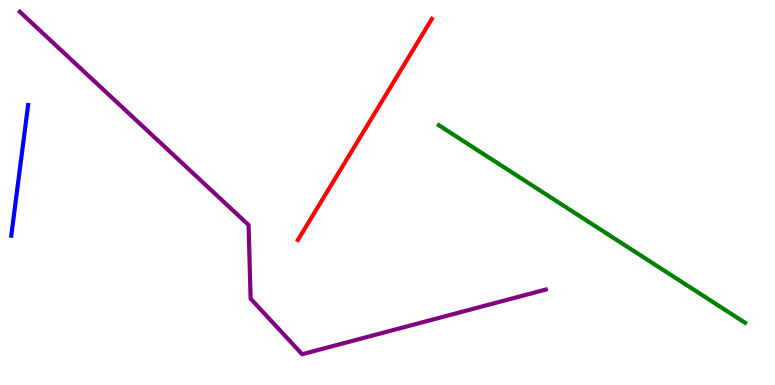[{'lines': ['blue', 'red'], 'intersections': []}, {'lines': ['green', 'red'], 'intersections': []}, {'lines': ['purple', 'red'], 'intersections': []}, {'lines': ['blue', 'green'], 'intersections': []}, {'lines': ['blue', 'purple'], 'intersections': []}, {'lines': ['green', 'purple'], 'intersections': []}]